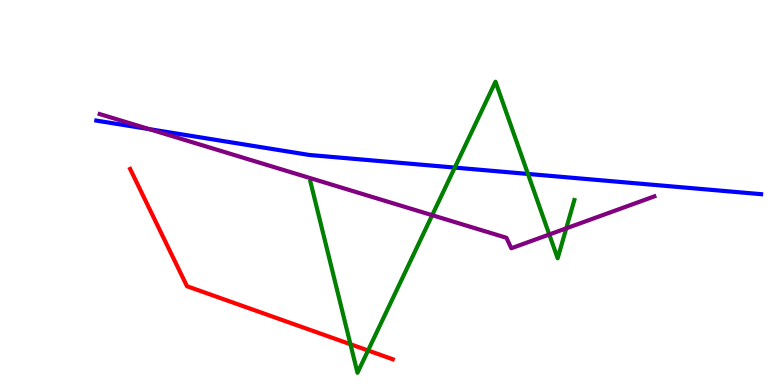[{'lines': ['blue', 'red'], 'intersections': []}, {'lines': ['green', 'red'], 'intersections': [{'x': 4.52, 'y': 1.06}, {'x': 4.75, 'y': 0.896}]}, {'lines': ['purple', 'red'], 'intersections': []}, {'lines': ['blue', 'green'], 'intersections': [{'x': 5.87, 'y': 5.65}, {'x': 6.81, 'y': 5.48}]}, {'lines': ['blue', 'purple'], 'intersections': [{'x': 1.92, 'y': 6.65}]}, {'lines': ['green', 'purple'], 'intersections': [{'x': 5.58, 'y': 4.41}, {'x': 7.09, 'y': 3.91}, {'x': 7.31, 'y': 4.07}]}]